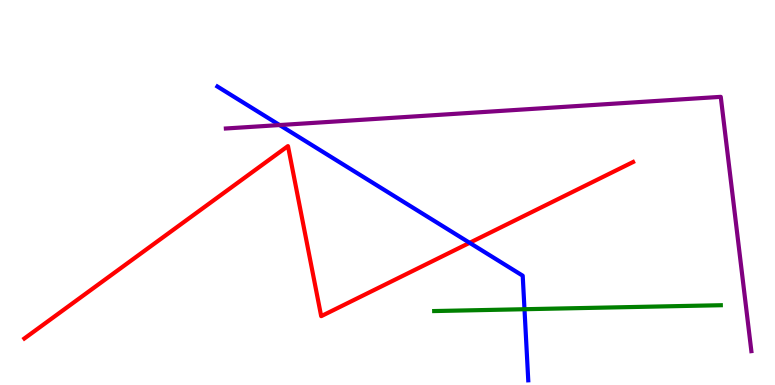[{'lines': ['blue', 'red'], 'intersections': [{'x': 6.06, 'y': 3.69}]}, {'lines': ['green', 'red'], 'intersections': []}, {'lines': ['purple', 'red'], 'intersections': []}, {'lines': ['blue', 'green'], 'intersections': [{'x': 6.77, 'y': 1.97}]}, {'lines': ['blue', 'purple'], 'intersections': [{'x': 3.61, 'y': 6.75}]}, {'lines': ['green', 'purple'], 'intersections': []}]